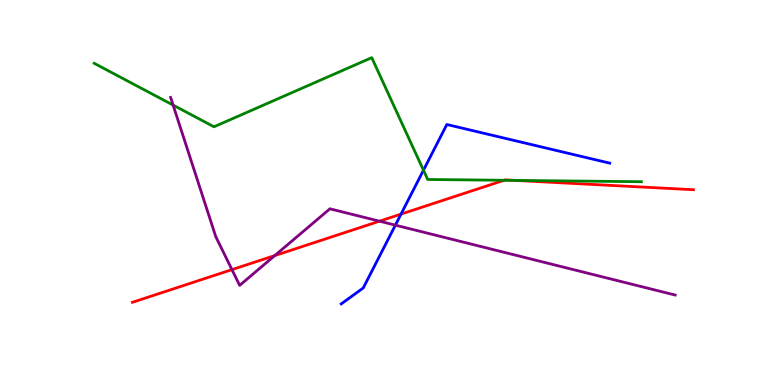[{'lines': ['blue', 'red'], 'intersections': [{'x': 5.17, 'y': 4.44}]}, {'lines': ['green', 'red'], 'intersections': [{'x': 6.5, 'y': 5.32}, {'x': 6.64, 'y': 5.31}]}, {'lines': ['purple', 'red'], 'intersections': [{'x': 2.99, 'y': 3.0}, {'x': 3.55, 'y': 3.36}, {'x': 4.9, 'y': 4.25}]}, {'lines': ['blue', 'green'], 'intersections': [{'x': 5.46, 'y': 5.58}]}, {'lines': ['blue', 'purple'], 'intersections': [{'x': 5.1, 'y': 4.15}]}, {'lines': ['green', 'purple'], 'intersections': [{'x': 2.23, 'y': 7.27}]}]